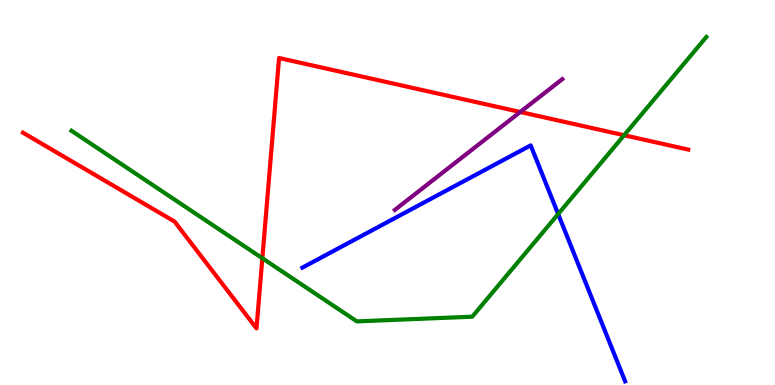[{'lines': ['blue', 'red'], 'intersections': []}, {'lines': ['green', 'red'], 'intersections': [{'x': 3.39, 'y': 3.29}, {'x': 8.05, 'y': 6.49}]}, {'lines': ['purple', 'red'], 'intersections': [{'x': 6.71, 'y': 7.09}]}, {'lines': ['blue', 'green'], 'intersections': [{'x': 7.2, 'y': 4.44}]}, {'lines': ['blue', 'purple'], 'intersections': []}, {'lines': ['green', 'purple'], 'intersections': []}]